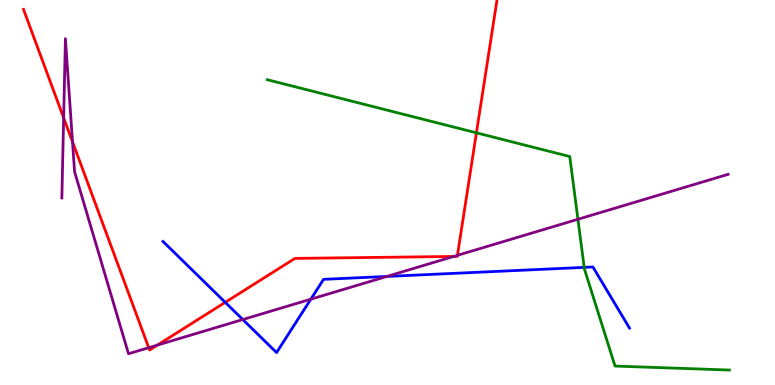[{'lines': ['blue', 'red'], 'intersections': [{'x': 2.91, 'y': 2.15}]}, {'lines': ['green', 'red'], 'intersections': [{'x': 6.15, 'y': 6.55}]}, {'lines': ['purple', 'red'], 'intersections': [{'x': 0.821, 'y': 6.94}, {'x': 0.936, 'y': 6.32}, {'x': 1.92, 'y': 0.969}, {'x': 2.03, 'y': 1.04}, {'x': 5.85, 'y': 3.34}, {'x': 5.9, 'y': 3.37}]}, {'lines': ['blue', 'green'], 'intersections': [{'x': 7.54, 'y': 3.06}]}, {'lines': ['blue', 'purple'], 'intersections': [{'x': 3.13, 'y': 1.7}, {'x': 4.01, 'y': 2.23}, {'x': 4.99, 'y': 2.82}]}, {'lines': ['green', 'purple'], 'intersections': [{'x': 7.46, 'y': 4.3}]}]